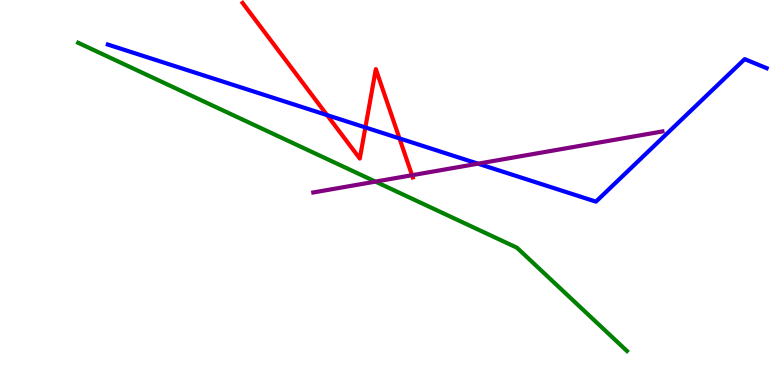[{'lines': ['blue', 'red'], 'intersections': [{'x': 4.22, 'y': 7.01}, {'x': 4.71, 'y': 6.69}, {'x': 5.15, 'y': 6.4}]}, {'lines': ['green', 'red'], 'intersections': []}, {'lines': ['purple', 'red'], 'intersections': [{'x': 5.32, 'y': 5.45}]}, {'lines': ['blue', 'green'], 'intersections': []}, {'lines': ['blue', 'purple'], 'intersections': [{'x': 6.17, 'y': 5.75}]}, {'lines': ['green', 'purple'], 'intersections': [{'x': 4.84, 'y': 5.28}]}]